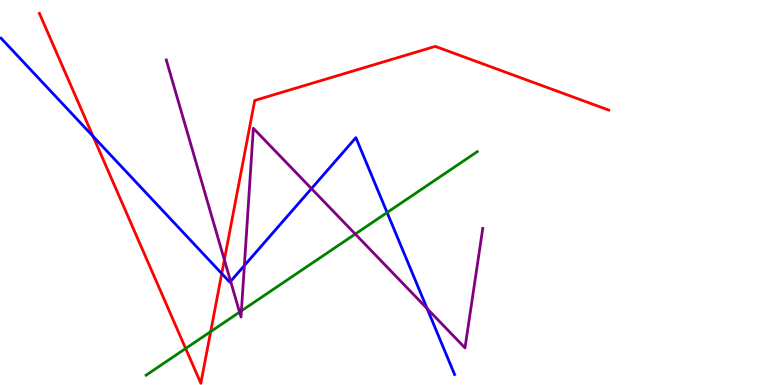[{'lines': ['blue', 'red'], 'intersections': [{'x': 1.2, 'y': 6.46}, {'x': 2.86, 'y': 2.89}]}, {'lines': ['green', 'red'], 'intersections': [{'x': 2.4, 'y': 0.948}, {'x': 2.72, 'y': 1.39}]}, {'lines': ['purple', 'red'], 'intersections': [{'x': 2.9, 'y': 3.25}]}, {'lines': ['blue', 'green'], 'intersections': [{'x': 4.99, 'y': 4.48}]}, {'lines': ['blue', 'purple'], 'intersections': [{'x': 2.98, 'y': 2.69}, {'x': 3.15, 'y': 3.1}, {'x': 4.02, 'y': 5.1}, {'x': 5.51, 'y': 1.98}]}, {'lines': ['green', 'purple'], 'intersections': [{'x': 3.09, 'y': 1.89}, {'x': 3.11, 'y': 1.93}, {'x': 4.58, 'y': 3.92}]}]